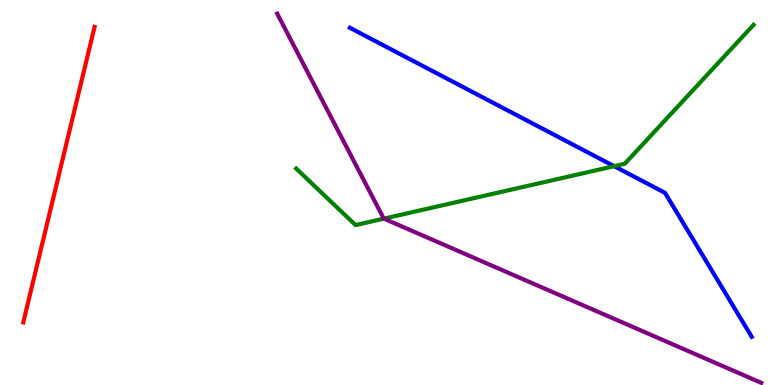[{'lines': ['blue', 'red'], 'intersections': []}, {'lines': ['green', 'red'], 'intersections': []}, {'lines': ['purple', 'red'], 'intersections': []}, {'lines': ['blue', 'green'], 'intersections': [{'x': 7.92, 'y': 5.68}]}, {'lines': ['blue', 'purple'], 'intersections': []}, {'lines': ['green', 'purple'], 'intersections': [{'x': 4.95, 'y': 4.32}]}]